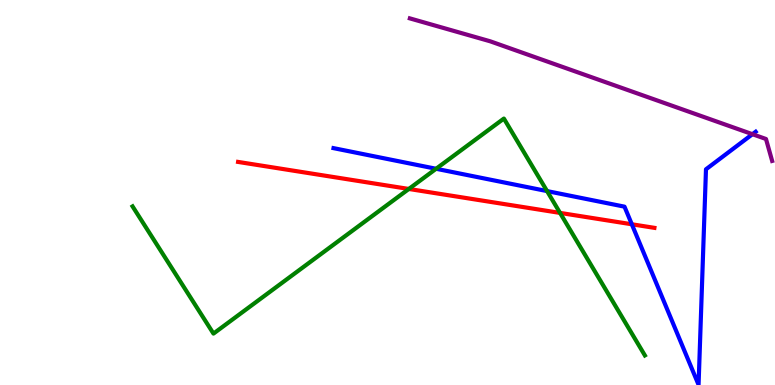[{'lines': ['blue', 'red'], 'intersections': [{'x': 8.15, 'y': 4.17}]}, {'lines': ['green', 'red'], 'intersections': [{'x': 5.28, 'y': 5.09}, {'x': 7.23, 'y': 4.47}]}, {'lines': ['purple', 'red'], 'intersections': []}, {'lines': ['blue', 'green'], 'intersections': [{'x': 5.63, 'y': 5.62}, {'x': 7.06, 'y': 5.04}]}, {'lines': ['blue', 'purple'], 'intersections': [{'x': 9.71, 'y': 6.51}]}, {'lines': ['green', 'purple'], 'intersections': []}]